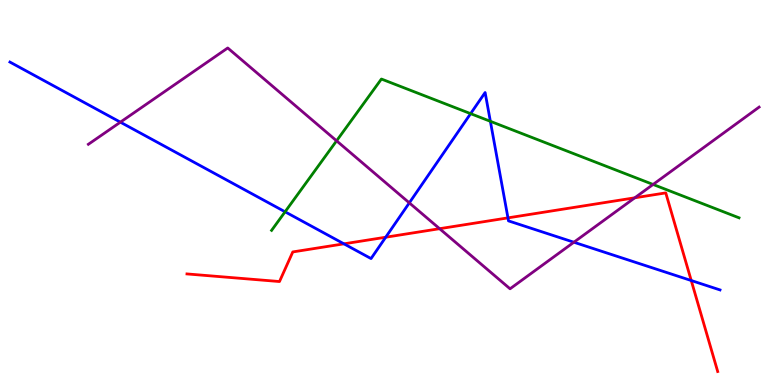[{'lines': ['blue', 'red'], 'intersections': [{'x': 4.44, 'y': 3.67}, {'x': 4.98, 'y': 3.84}, {'x': 6.55, 'y': 4.34}, {'x': 8.92, 'y': 2.71}]}, {'lines': ['green', 'red'], 'intersections': []}, {'lines': ['purple', 'red'], 'intersections': [{'x': 5.67, 'y': 4.06}, {'x': 8.19, 'y': 4.86}]}, {'lines': ['blue', 'green'], 'intersections': [{'x': 3.68, 'y': 4.5}, {'x': 6.07, 'y': 7.05}, {'x': 6.33, 'y': 6.85}]}, {'lines': ['blue', 'purple'], 'intersections': [{'x': 1.55, 'y': 6.83}, {'x': 5.28, 'y': 4.73}, {'x': 7.41, 'y': 3.71}]}, {'lines': ['green', 'purple'], 'intersections': [{'x': 4.34, 'y': 6.34}, {'x': 8.43, 'y': 5.21}]}]